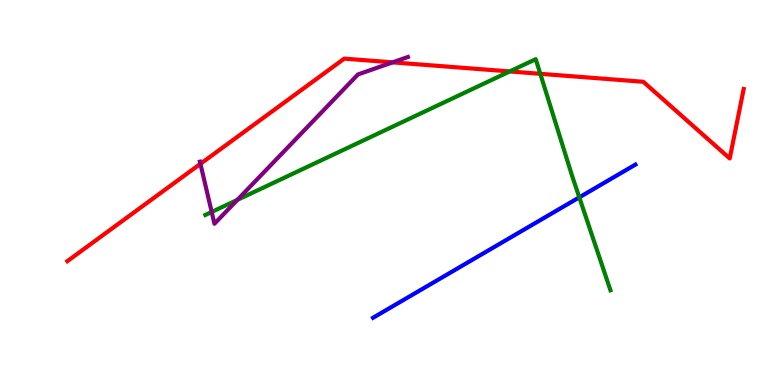[{'lines': ['blue', 'red'], 'intersections': []}, {'lines': ['green', 'red'], 'intersections': [{'x': 6.58, 'y': 8.14}, {'x': 6.97, 'y': 8.08}]}, {'lines': ['purple', 'red'], 'intersections': [{'x': 2.59, 'y': 5.74}, {'x': 5.07, 'y': 8.38}]}, {'lines': ['blue', 'green'], 'intersections': [{'x': 7.47, 'y': 4.87}]}, {'lines': ['blue', 'purple'], 'intersections': []}, {'lines': ['green', 'purple'], 'intersections': [{'x': 2.73, 'y': 4.49}, {'x': 3.06, 'y': 4.81}]}]